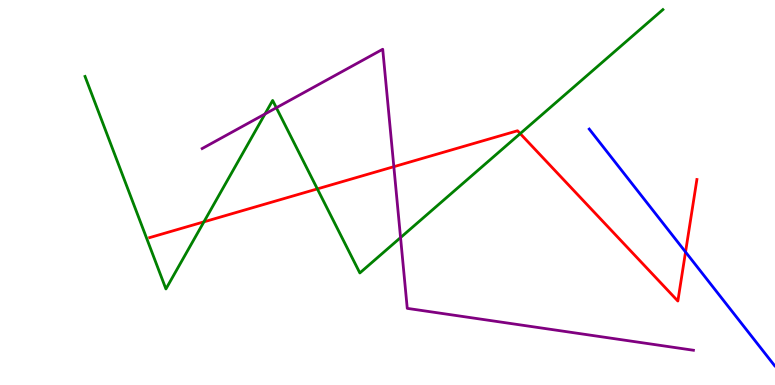[{'lines': ['blue', 'red'], 'intersections': [{'x': 8.85, 'y': 3.45}]}, {'lines': ['green', 'red'], 'intersections': [{'x': 2.63, 'y': 4.24}, {'x': 4.09, 'y': 5.09}, {'x': 6.71, 'y': 6.53}]}, {'lines': ['purple', 'red'], 'intersections': [{'x': 5.08, 'y': 5.67}]}, {'lines': ['blue', 'green'], 'intersections': []}, {'lines': ['blue', 'purple'], 'intersections': []}, {'lines': ['green', 'purple'], 'intersections': [{'x': 3.42, 'y': 7.04}, {'x': 3.57, 'y': 7.2}, {'x': 5.17, 'y': 3.83}]}]